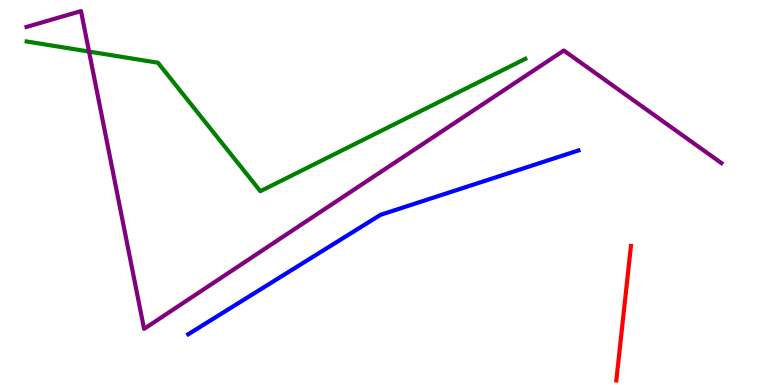[{'lines': ['blue', 'red'], 'intersections': []}, {'lines': ['green', 'red'], 'intersections': []}, {'lines': ['purple', 'red'], 'intersections': []}, {'lines': ['blue', 'green'], 'intersections': []}, {'lines': ['blue', 'purple'], 'intersections': []}, {'lines': ['green', 'purple'], 'intersections': [{'x': 1.15, 'y': 8.66}]}]